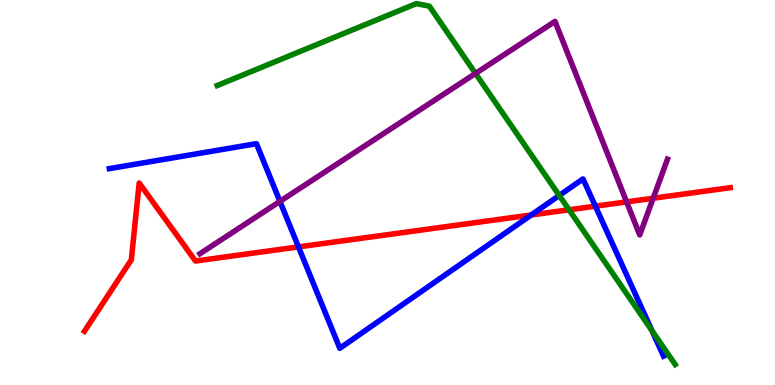[{'lines': ['blue', 'red'], 'intersections': [{'x': 3.85, 'y': 3.59}, {'x': 6.85, 'y': 4.42}, {'x': 7.68, 'y': 4.64}]}, {'lines': ['green', 'red'], 'intersections': [{'x': 7.34, 'y': 4.55}]}, {'lines': ['purple', 'red'], 'intersections': [{'x': 8.09, 'y': 4.76}, {'x': 8.43, 'y': 4.85}]}, {'lines': ['blue', 'green'], 'intersections': [{'x': 7.22, 'y': 4.92}, {'x': 8.41, 'y': 1.41}]}, {'lines': ['blue', 'purple'], 'intersections': [{'x': 3.61, 'y': 4.77}]}, {'lines': ['green', 'purple'], 'intersections': [{'x': 6.14, 'y': 8.09}]}]